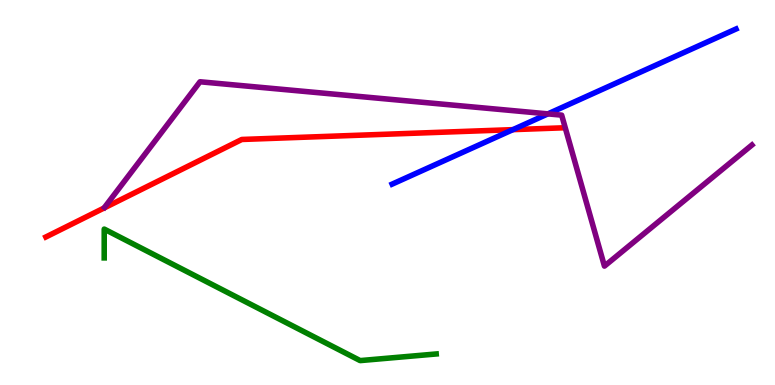[{'lines': ['blue', 'red'], 'intersections': [{'x': 6.62, 'y': 6.63}]}, {'lines': ['green', 'red'], 'intersections': []}, {'lines': ['purple', 'red'], 'intersections': []}, {'lines': ['blue', 'green'], 'intersections': []}, {'lines': ['blue', 'purple'], 'intersections': [{'x': 7.07, 'y': 7.04}]}, {'lines': ['green', 'purple'], 'intersections': []}]